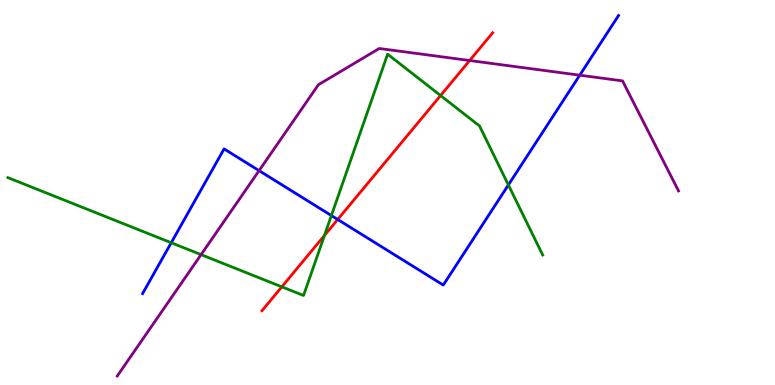[{'lines': ['blue', 'red'], 'intersections': [{'x': 4.36, 'y': 4.3}]}, {'lines': ['green', 'red'], 'intersections': [{'x': 3.64, 'y': 2.55}, {'x': 4.19, 'y': 3.88}, {'x': 5.68, 'y': 7.52}]}, {'lines': ['purple', 'red'], 'intersections': [{'x': 6.06, 'y': 8.43}]}, {'lines': ['blue', 'green'], 'intersections': [{'x': 2.21, 'y': 3.7}, {'x': 4.28, 'y': 4.4}, {'x': 6.56, 'y': 5.2}]}, {'lines': ['blue', 'purple'], 'intersections': [{'x': 3.34, 'y': 5.57}, {'x': 7.48, 'y': 8.05}]}, {'lines': ['green', 'purple'], 'intersections': [{'x': 2.59, 'y': 3.39}]}]